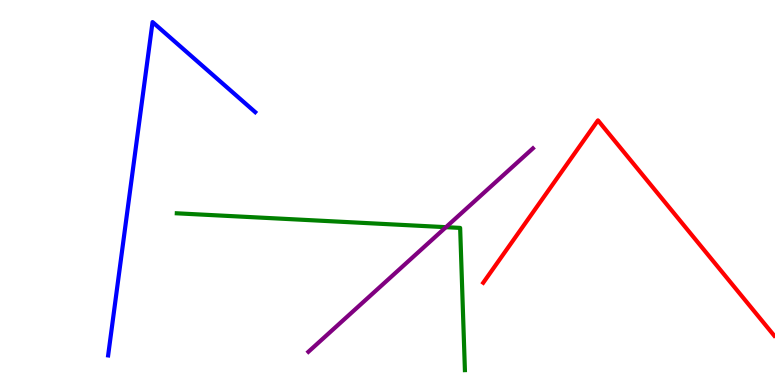[{'lines': ['blue', 'red'], 'intersections': []}, {'lines': ['green', 'red'], 'intersections': []}, {'lines': ['purple', 'red'], 'intersections': []}, {'lines': ['blue', 'green'], 'intersections': []}, {'lines': ['blue', 'purple'], 'intersections': []}, {'lines': ['green', 'purple'], 'intersections': [{'x': 5.75, 'y': 4.1}]}]